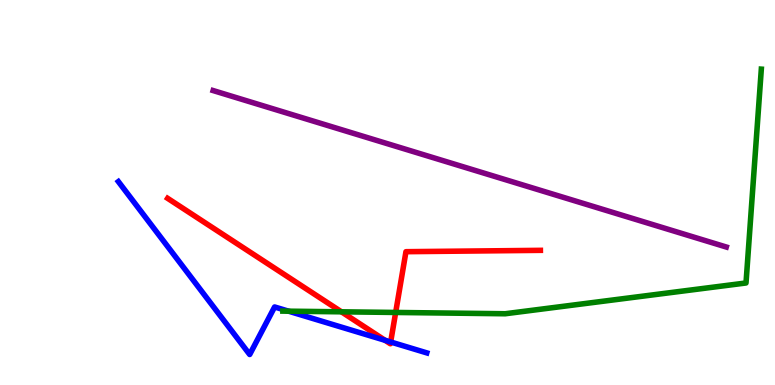[{'lines': ['blue', 'red'], 'intersections': [{'x': 4.97, 'y': 1.16}, {'x': 5.04, 'y': 1.12}]}, {'lines': ['green', 'red'], 'intersections': [{'x': 4.41, 'y': 1.9}, {'x': 5.11, 'y': 1.88}]}, {'lines': ['purple', 'red'], 'intersections': []}, {'lines': ['blue', 'green'], 'intersections': [{'x': 3.72, 'y': 1.92}]}, {'lines': ['blue', 'purple'], 'intersections': []}, {'lines': ['green', 'purple'], 'intersections': []}]